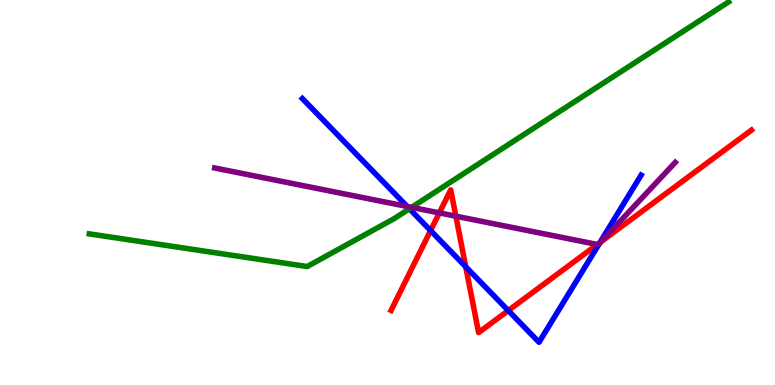[{'lines': ['blue', 'red'], 'intersections': [{'x': 5.56, 'y': 4.01}, {'x': 6.01, 'y': 3.07}, {'x': 6.56, 'y': 1.93}, {'x': 7.74, 'y': 3.7}]}, {'lines': ['green', 'red'], 'intersections': []}, {'lines': ['purple', 'red'], 'intersections': [{'x': 5.67, 'y': 4.47}, {'x': 5.88, 'y': 4.38}, {'x': 7.71, 'y': 3.65}, {'x': 7.76, 'y': 3.72}]}, {'lines': ['blue', 'green'], 'intersections': [{'x': 5.28, 'y': 4.58}]}, {'lines': ['blue', 'purple'], 'intersections': [{'x': 5.25, 'y': 4.64}, {'x': 7.73, 'y': 3.67}]}, {'lines': ['green', 'purple'], 'intersections': [{'x': 5.31, 'y': 4.61}]}]